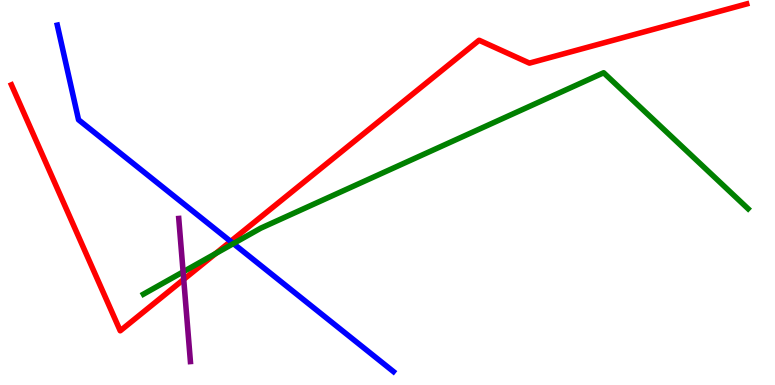[{'lines': ['blue', 'red'], 'intersections': [{'x': 2.98, 'y': 3.73}]}, {'lines': ['green', 'red'], 'intersections': [{'x': 2.78, 'y': 3.41}]}, {'lines': ['purple', 'red'], 'intersections': [{'x': 2.37, 'y': 2.74}]}, {'lines': ['blue', 'green'], 'intersections': [{'x': 3.01, 'y': 3.67}]}, {'lines': ['blue', 'purple'], 'intersections': []}, {'lines': ['green', 'purple'], 'intersections': [{'x': 2.36, 'y': 2.94}]}]